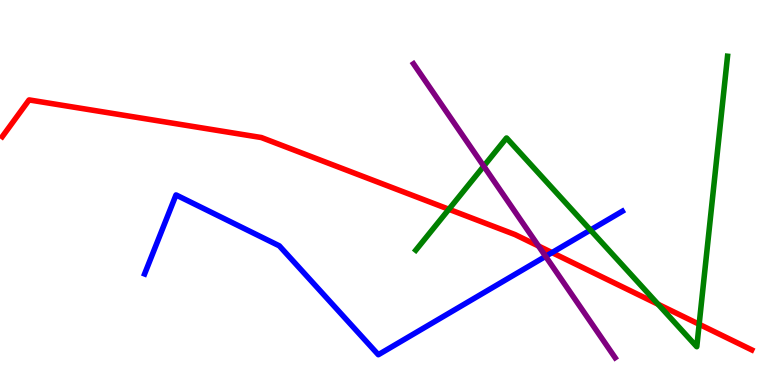[{'lines': ['blue', 'red'], 'intersections': [{'x': 7.12, 'y': 3.44}]}, {'lines': ['green', 'red'], 'intersections': [{'x': 5.79, 'y': 4.56}, {'x': 8.49, 'y': 2.1}, {'x': 9.02, 'y': 1.58}]}, {'lines': ['purple', 'red'], 'intersections': [{'x': 6.95, 'y': 3.61}]}, {'lines': ['blue', 'green'], 'intersections': [{'x': 7.62, 'y': 4.03}]}, {'lines': ['blue', 'purple'], 'intersections': [{'x': 7.04, 'y': 3.34}]}, {'lines': ['green', 'purple'], 'intersections': [{'x': 6.24, 'y': 5.68}]}]